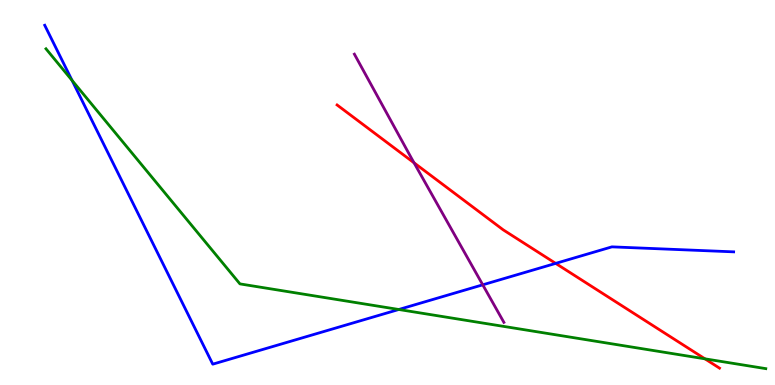[{'lines': ['blue', 'red'], 'intersections': [{'x': 7.17, 'y': 3.16}]}, {'lines': ['green', 'red'], 'intersections': [{'x': 9.1, 'y': 0.68}]}, {'lines': ['purple', 'red'], 'intersections': [{'x': 5.34, 'y': 5.77}]}, {'lines': ['blue', 'green'], 'intersections': [{'x': 0.93, 'y': 7.91}, {'x': 5.15, 'y': 1.96}]}, {'lines': ['blue', 'purple'], 'intersections': [{'x': 6.23, 'y': 2.6}]}, {'lines': ['green', 'purple'], 'intersections': []}]